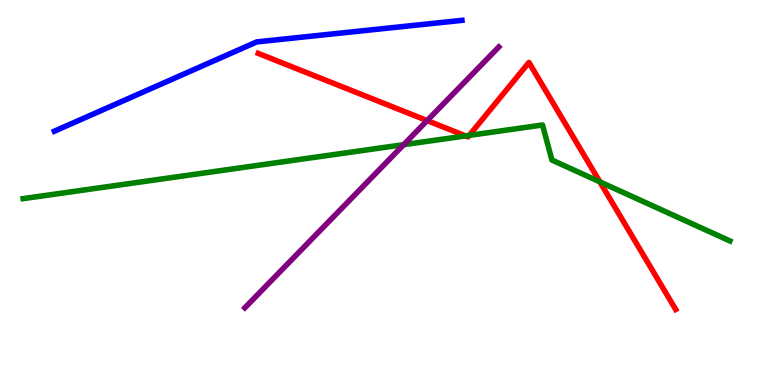[{'lines': ['blue', 'red'], 'intersections': []}, {'lines': ['green', 'red'], 'intersections': [{'x': 6.01, 'y': 6.47}, {'x': 6.05, 'y': 6.48}, {'x': 7.74, 'y': 5.28}]}, {'lines': ['purple', 'red'], 'intersections': [{'x': 5.51, 'y': 6.87}]}, {'lines': ['blue', 'green'], 'intersections': []}, {'lines': ['blue', 'purple'], 'intersections': []}, {'lines': ['green', 'purple'], 'intersections': [{'x': 5.21, 'y': 6.24}]}]